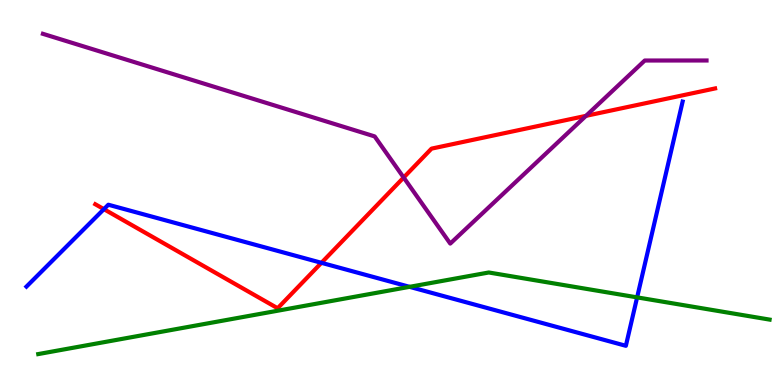[{'lines': ['blue', 'red'], 'intersections': [{'x': 1.34, 'y': 4.57}, {'x': 4.15, 'y': 3.17}]}, {'lines': ['green', 'red'], 'intersections': []}, {'lines': ['purple', 'red'], 'intersections': [{'x': 5.21, 'y': 5.39}, {'x': 7.56, 'y': 6.99}]}, {'lines': ['blue', 'green'], 'intersections': [{'x': 5.28, 'y': 2.55}, {'x': 8.22, 'y': 2.28}]}, {'lines': ['blue', 'purple'], 'intersections': []}, {'lines': ['green', 'purple'], 'intersections': []}]